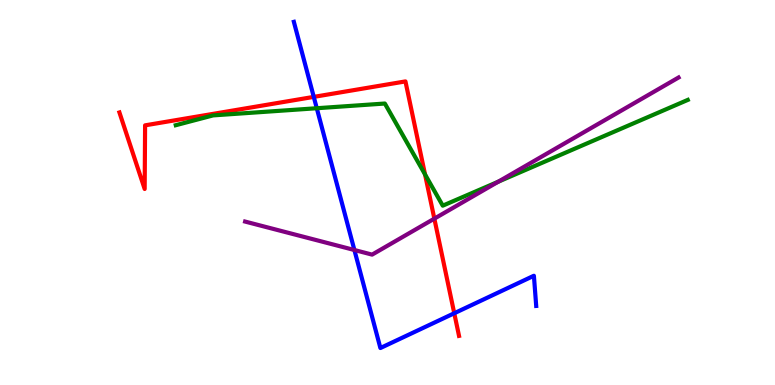[{'lines': ['blue', 'red'], 'intersections': [{'x': 4.05, 'y': 7.48}, {'x': 5.86, 'y': 1.86}]}, {'lines': ['green', 'red'], 'intersections': [{'x': 5.48, 'y': 5.47}]}, {'lines': ['purple', 'red'], 'intersections': [{'x': 5.6, 'y': 4.32}]}, {'lines': ['blue', 'green'], 'intersections': [{'x': 4.09, 'y': 7.19}]}, {'lines': ['blue', 'purple'], 'intersections': [{'x': 4.57, 'y': 3.51}]}, {'lines': ['green', 'purple'], 'intersections': [{'x': 6.43, 'y': 5.28}]}]